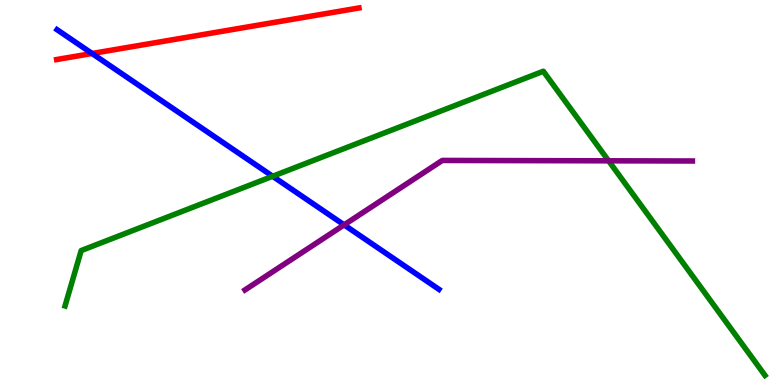[{'lines': ['blue', 'red'], 'intersections': [{'x': 1.19, 'y': 8.61}]}, {'lines': ['green', 'red'], 'intersections': []}, {'lines': ['purple', 'red'], 'intersections': []}, {'lines': ['blue', 'green'], 'intersections': [{'x': 3.52, 'y': 5.42}]}, {'lines': ['blue', 'purple'], 'intersections': [{'x': 4.44, 'y': 4.16}]}, {'lines': ['green', 'purple'], 'intersections': [{'x': 7.85, 'y': 5.82}]}]